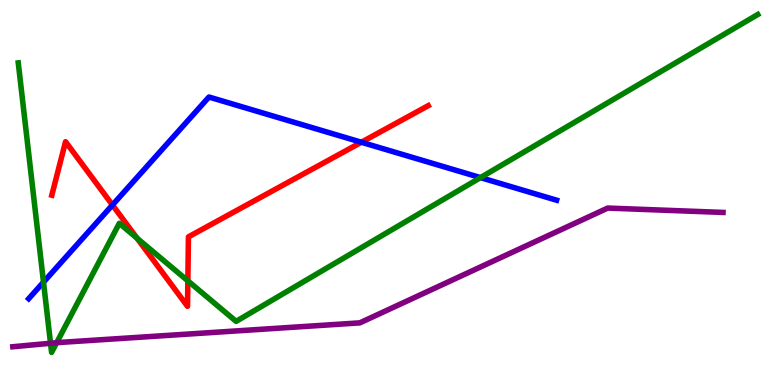[{'lines': ['blue', 'red'], 'intersections': [{'x': 1.45, 'y': 4.68}, {'x': 4.66, 'y': 6.31}]}, {'lines': ['green', 'red'], 'intersections': [{'x': 1.77, 'y': 3.81}, {'x': 2.42, 'y': 2.71}]}, {'lines': ['purple', 'red'], 'intersections': []}, {'lines': ['blue', 'green'], 'intersections': [{'x': 0.561, 'y': 2.67}, {'x': 6.2, 'y': 5.39}]}, {'lines': ['blue', 'purple'], 'intersections': []}, {'lines': ['green', 'purple'], 'intersections': [{'x': 0.652, 'y': 1.08}, {'x': 0.731, 'y': 1.1}]}]